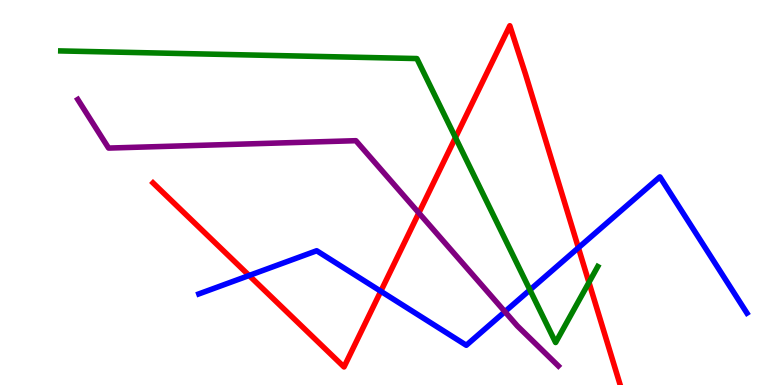[{'lines': ['blue', 'red'], 'intersections': [{'x': 3.21, 'y': 2.84}, {'x': 4.91, 'y': 2.44}, {'x': 7.46, 'y': 3.56}]}, {'lines': ['green', 'red'], 'intersections': [{'x': 5.88, 'y': 6.43}, {'x': 7.6, 'y': 2.66}]}, {'lines': ['purple', 'red'], 'intersections': [{'x': 5.4, 'y': 4.47}]}, {'lines': ['blue', 'green'], 'intersections': [{'x': 6.84, 'y': 2.47}]}, {'lines': ['blue', 'purple'], 'intersections': [{'x': 6.51, 'y': 1.9}]}, {'lines': ['green', 'purple'], 'intersections': []}]